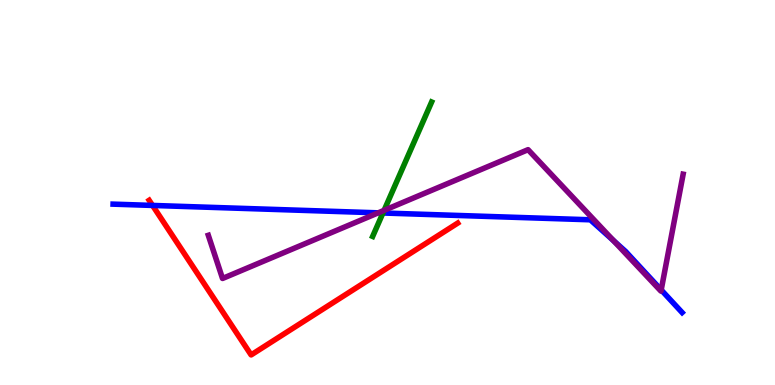[{'lines': ['blue', 'red'], 'intersections': [{'x': 1.97, 'y': 4.66}]}, {'lines': ['green', 'red'], 'intersections': []}, {'lines': ['purple', 'red'], 'intersections': []}, {'lines': ['blue', 'green'], 'intersections': [{'x': 4.94, 'y': 4.47}]}, {'lines': ['blue', 'purple'], 'intersections': [{'x': 4.88, 'y': 4.47}, {'x': 7.92, 'y': 3.75}, {'x': 8.53, 'y': 2.47}]}, {'lines': ['green', 'purple'], 'intersections': [{'x': 4.96, 'y': 4.54}]}]